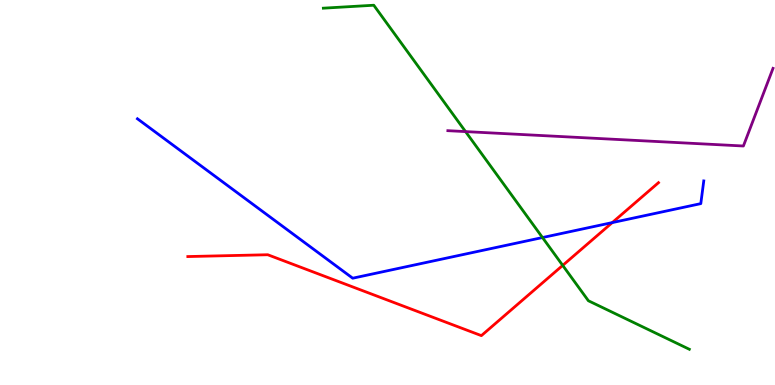[{'lines': ['blue', 'red'], 'intersections': [{'x': 7.9, 'y': 4.22}]}, {'lines': ['green', 'red'], 'intersections': [{'x': 7.26, 'y': 3.11}]}, {'lines': ['purple', 'red'], 'intersections': []}, {'lines': ['blue', 'green'], 'intersections': [{'x': 7.0, 'y': 3.83}]}, {'lines': ['blue', 'purple'], 'intersections': []}, {'lines': ['green', 'purple'], 'intersections': [{'x': 6.01, 'y': 6.58}]}]